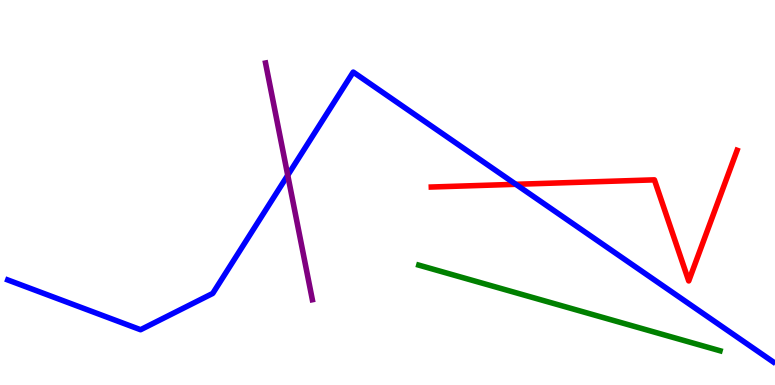[{'lines': ['blue', 'red'], 'intersections': [{'x': 6.66, 'y': 5.21}]}, {'lines': ['green', 'red'], 'intersections': []}, {'lines': ['purple', 'red'], 'intersections': []}, {'lines': ['blue', 'green'], 'intersections': []}, {'lines': ['blue', 'purple'], 'intersections': [{'x': 3.71, 'y': 5.45}]}, {'lines': ['green', 'purple'], 'intersections': []}]